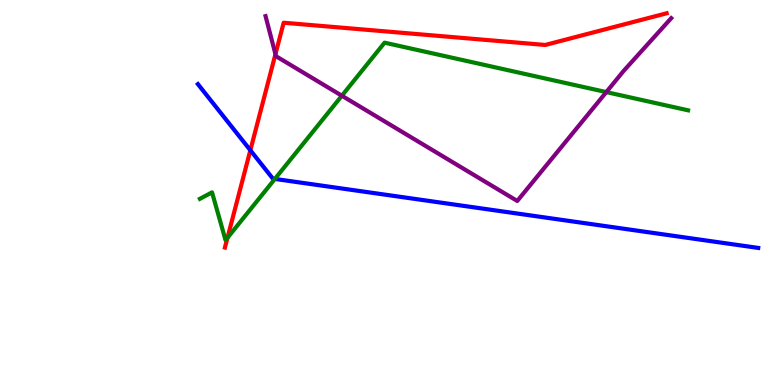[{'lines': ['blue', 'red'], 'intersections': [{'x': 3.23, 'y': 6.1}]}, {'lines': ['green', 'red'], 'intersections': [{'x': 2.94, 'y': 3.82}]}, {'lines': ['purple', 'red'], 'intersections': [{'x': 3.55, 'y': 8.59}]}, {'lines': ['blue', 'green'], 'intersections': [{'x': 3.55, 'y': 5.35}]}, {'lines': ['blue', 'purple'], 'intersections': []}, {'lines': ['green', 'purple'], 'intersections': [{'x': 4.41, 'y': 7.51}, {'x': 7.82, 'y': 7.61}]}]